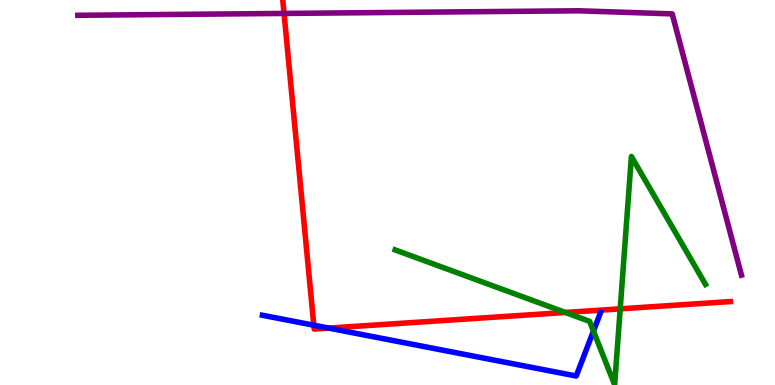[{'lines': ['blue', 'red'], 'intersections': [{'x': 4.05, 'y': 1.55}, {'x': 4.24, 'y': 1.48}]}, {'lines': ['green', 'red'], 'intersections': [{'x': 7.3, 'y': 1.88}, {'x': 8.0, 'y': 1.98}]}, {'lines': ['purple', 'red'], 'intersections': [{'x': 3.67, 'y': 9.65}]}, {'lines': ['blue', 'green'], 'intersections': [{'x': 7.66, 'y': 1.4}]}, {'lines': ['blue', 'purple'], 'intersections': []}, {'lines': ['green', 'purple'], 'intersections': []}]